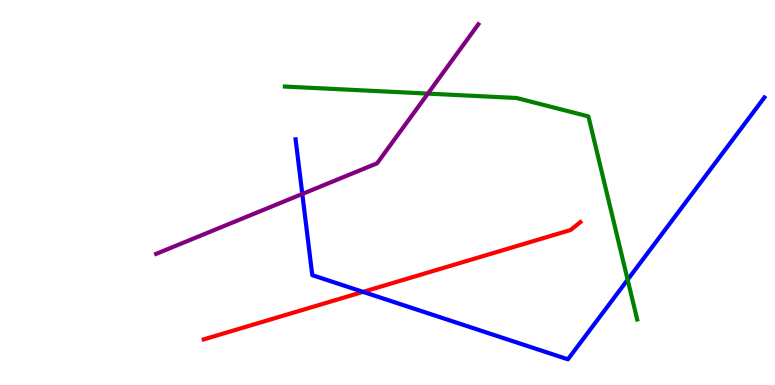[{'lines': ['blue', 'red'], 'intersections': [{'x': 4.68, 'y': 2.42}]}, {'lines': ['green', 'red'], 'intersections': []}, {'lines': ['purple', 'red'], 'intersections': []}, {'lines': ['blue', 'green'], 'intersections': [{'x': 8.1, 'y': 2.73}]}, {'lines': ['blue', 'purple'], 'intersections': [{'x': 3.9, 'y': 4.96}]}, {'lines': ['green', 'purple'], 'intersections': [{'x': 5.52, 'y': 7.57}]}]